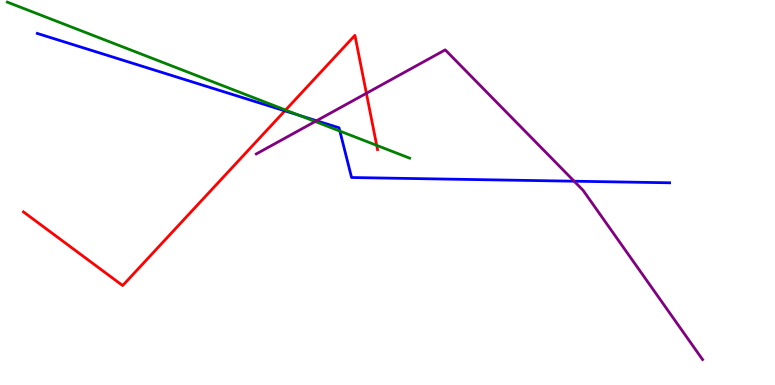[{'lines': ['blue', 'red'], 'intersections': [{'x': 3.68, 'y': 7.12}]}, {'lines': ['green', 'red'], 'intersections': [{'x': 3.69, 'y': 7.14}, {'x': 4.86, 'y': 6.22}]}, {'lines': ['purple', 'red'], 'intersections': [{'x': 4.73, 'y': 7.58}]}, {'lines': ['blue', 'green'], 'intersections': [{'x': 3.86, 'y': 7.0}, {'x': 4.39, 'y': 6.6}]}, {'lines': ['blue', 'purple'], 'intersections': [{'x': 4.08, 'y': 6.86}, {'x': 7.41, 'y': 5.29}]}, {'lines': ['green', 'purple'], 'intersections': [{'x': 4.07, 'y': 6.84}]}]